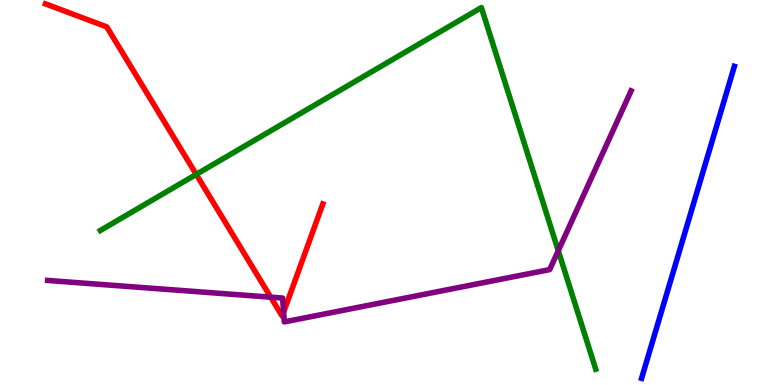[{'lines': ['blue', 'red'], 'intersections': []}, {'lines': ['green', 'red'], 'intersections': [{'x': 2.53, 'y': 5.47}]}, {'lines': ['purple', 'red'], 'intersections': [{'x': 3.49, 'y': 2.28}, {'x': 3.66, 'y': 1.89}]}, {'lines': ['blue', 'green'], 'intersections': []}, {'lines': ['blue', 'purple'], 'intersections': []}, {'lines': ['green', 'purple'], 'intersections': [{'x': 7.2, 'y': 3.49}]}]